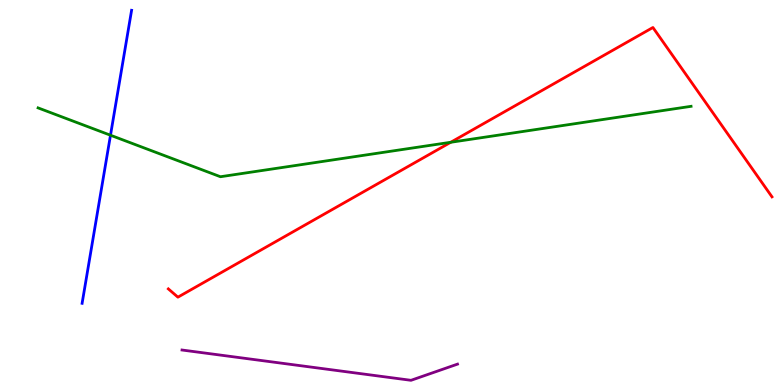[{'lines': ['blue', 'red'], 'intersections': []}, {'lines': ['green', 'red'], 'intersections': [{'x': 5.82, 'y': 6.3}]}, {'lines': ['purple', 'red'], 'intersections': []}, {'lines': ['blue', 'green'], 'intersections': [{'x': 1.43, 'y': 6.49}]}, {'lines': ['blue', 'purple'], 'intersections': []}, {'lines': ['green', 'purple'], 'intersections': []}]